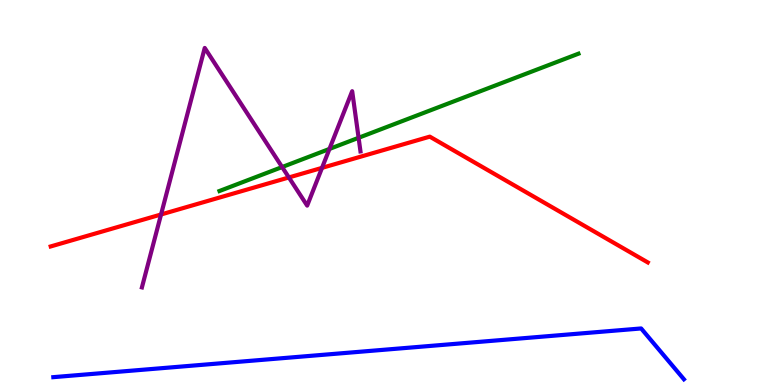[{'lines': ['blue', 'red'], 'intersections': []}, {'lines': ['green', 'red'], 'intersections': []}, {'lines': ['purple', 'red'], 'intersections': [{'x': 2.08, 'y': 4.43}, {'x': 3.73, 'y': 5.39}, {'x': 4.16, 'y': 5.64}]}, {'lines': ['blue', 'green'], 'intersections': []}, {'lines': ['blue', 'purple'], 'intersections': []}, {'lines': ['green', 'purple'], 'intersections': [{'x': 3.64, 'y': 5.66}, {'x': 4.25, 'y': 6.13}, {'x': 4.63, 'y': 6.42}]}]